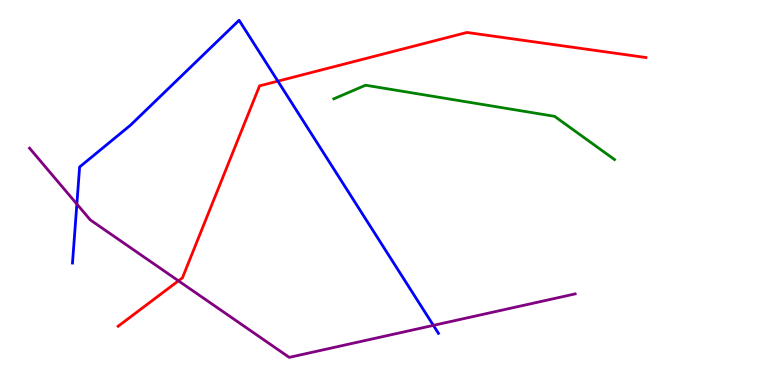[{'lines': ['blue', 'red'], 'intersections': [{'x': 3.59, 'y': 7.89}]}, {'lines': ['green', 'red'], 'intersections': []}, {'lines': ['purple', 'red'], 'intersections': [{'x': 2.3, 'y': 2.71}]}, {'lines': ['blue', 'green'], 'intersections': []}, {'lines': ['blue', 'purple'], 'intersections': [{'x': 0.992, 'y': 4.7}, {'x': 5.59, 'y': 1.55}]}, {'lines': ['green', 'purple'], 'intersections': []}]